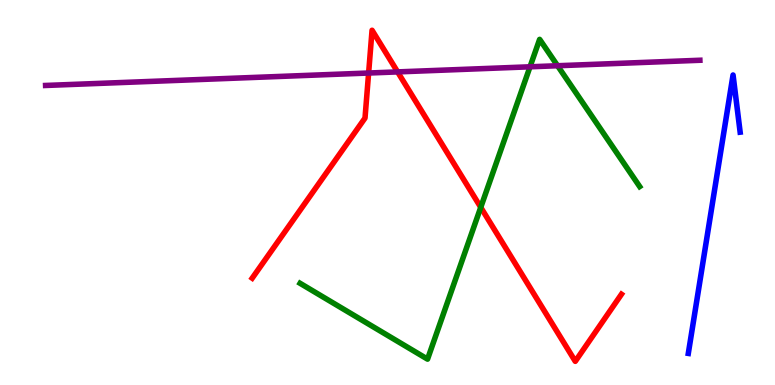[{'lines': ['blue', 'red'], 'intersections': []}, {'lines': ['green', 'red'], 'intersections': [{'x': 6.2, 'y': 4.61}]}, {'lines': ['purple', 'red'], 'intersections': [{'x': 4.76, 'y': 8.1}, {'x': 5.13, 'y': 8.13}]}, {'lines': ['blue', 'green'], 'intersections': []}, {'lines': ['blue', 'purple'], 'intersections': []}, {'lines': ['green', 'purple'], 'intersections': [{'x': 6.84, 'y': 8.26}, {'x': 7.19, 'y': 8.29}]}]